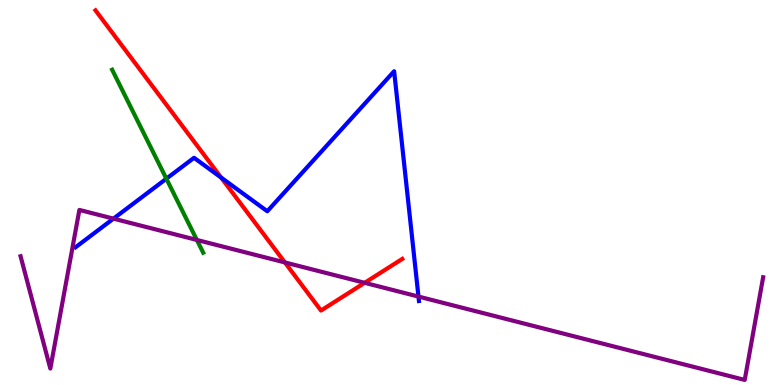[{'lines': ['blue', 'red'], 'intersections': [{'x': 2.85, 'y': 5.39}]}, {'lines': ['green', 'red'], 'intersections': []}, {'lines': ['purple', 'red'], 'intersections': [{'x': 3.68, 'y': 3.18}, {'x': 4.71, 'y': 2.65}]}, {'lines': ['blue', 'green'], 'intersections': [{'x': 2.15, 'y': 5.36}]}, {'lines': ['blue', 'purple'], 'intersections': [{'x': 1.46, 'y': 4.32}, {'x': 5.4, 'y': 2.3}]}, {'lines': ['green', 'purple'], 'intersections': [{'x': 2.54, 'y': 3.77}]}]